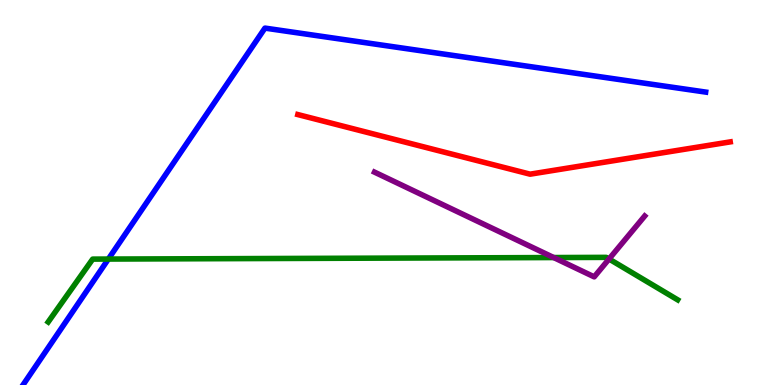[{'lines': ['blue', 'red'], 'intersections': []}, {'lines': ['green', 'red'], 'intersections': []}, {'lines': ['purple', 'red'], 'intersections': []}, {'lines': ['blue', 'green'], 'intersections': [{'x': 1.4, 'y': 3.27}]}, {'lines': ['blue', 'purple'], 'intersections': []}, {'lines': ['green', 'purple'], 'intersections': [{'x': 7.14, 'y': 3.31}, {'x': 7.86, 'y': 3.27}]}]